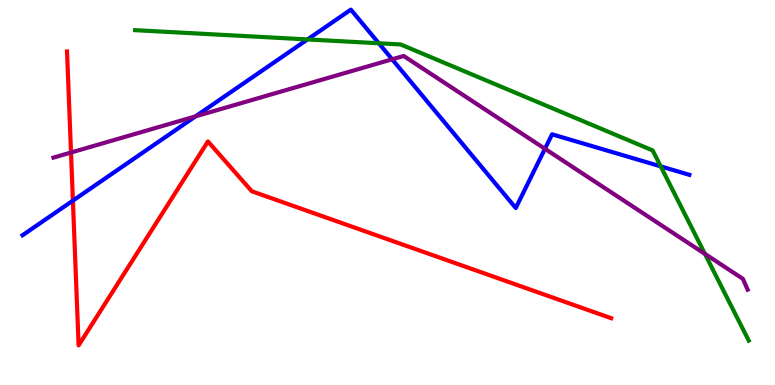[{'lines': ['blue', 'red'], 'intersections': [{'x': 0.941, 'y': 4.79}]}, {'lines': ['green', 'red'], 'intersections': []}, {'lines': ['purple', 'red'], 'intersections': [{'x': 0.916, 'y': 6.04}]}, {'lines': ['blue', 'green'], 'intersections': [{'x': 3.97, 'y': 8.98}, {'x': 4.89, 'y': 8.88}, {'x': 8.53, 'y': 5.68}]}, {'lines': ['blue', 'purple'], 'intersections': [{'x': 2.52, 'y': 6.98}, {'x': 5.06, 'y': 8.46}, {'x': 7.03, 'y': 6.14}]}, {'lines': ['green', 'purple'], 'intersections': [{'x': 9.1, 'y': 3.41}]}]